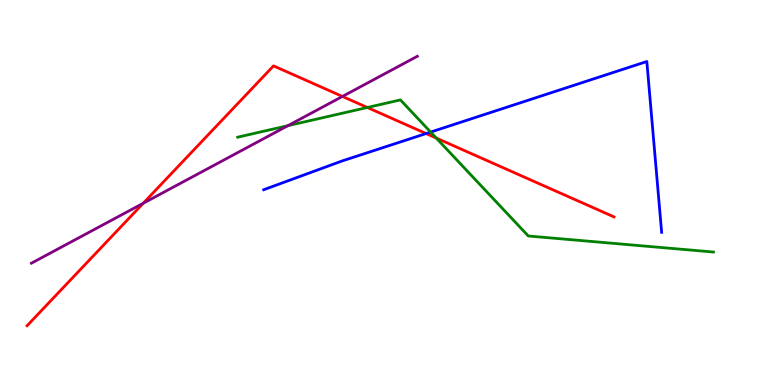[{'lines': ['blue', 'red'], 'intersections': [{'x': 5.5, 'y': 6.53}]}, {'lines': ['green', 'red'], 'intersections': [{'x': 4.74, 'y': 7.21}, {'x': 5.63, 'y': 6.41}]}, {'lines': ['purple', 'red'], 'intersections': [{'x': 1.85, 'y': 4.72}, {'x': 4.42, 'y': 7.49}]}, {'lines': ['blue', 'green'], 'intersections': [{'x': 5.56, 'y': 6.57}]}, {'lines': ['blue', 'purple'], 'intersections': []}, {'lines': ['green', 'purple'], 'intersections': [{'x': 3.71, 'y': 6.74}]}]